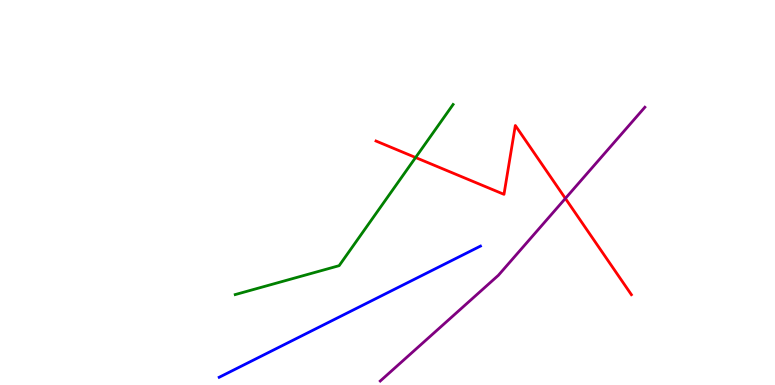[{'lines': ['blue', 'red'], 'intersections': []}, {'lines': ['green', 'red'], 'intersections': [{'x': 5.36, 'y': 5.91}]}, {'lines': ['purple', 'red'], 'intersections': [{'x': 7.3, 'y': 4.85}]}, {'lines': ['blue', 'green'], 'intersections': []}, {'lines': ['blue', 'purple'], 'intersections': []}, {'lines': ['green', 'purple'], 'intersections': []}]